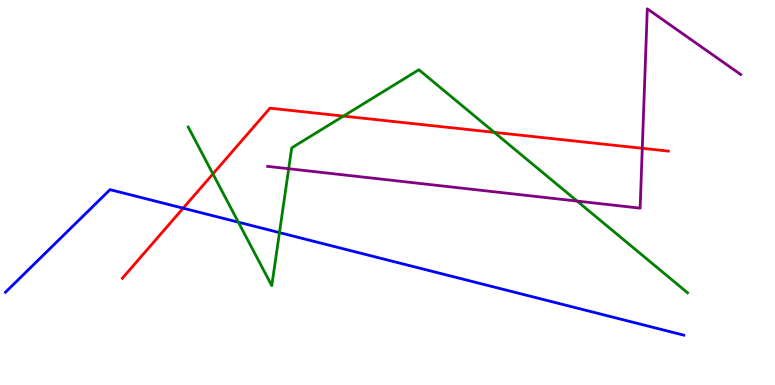[{'lines': ['blue', 'red'], 'intersections': [{'x': 2.36, 'y': 4.59}]}, {'lines': ['green', 'red'], 'intersections': [{'x': 2.75, 'y': 5.48}, {'x': 4.43, 'y': 6.98}, {'x': 6.38, 'y': 6.56}]}, {'lines': ['purple', 'red'], 'intersections': [{'x': 8.29, 'y': 6.15}]}, {'lines': ['blue', 'green'], 'intersections': [{'x': 3.08, 'y': 4.23}, {'x': 3.61, 'y': 3.96}]}, {'lines': ['blue', 'purple'], 'intersections': []}, {'lines': ['green', 'purple'], 'intersections': [{'x': 3.73, 'y': 5.62}, {'x': 7.45, 'y': 4.78}]}]